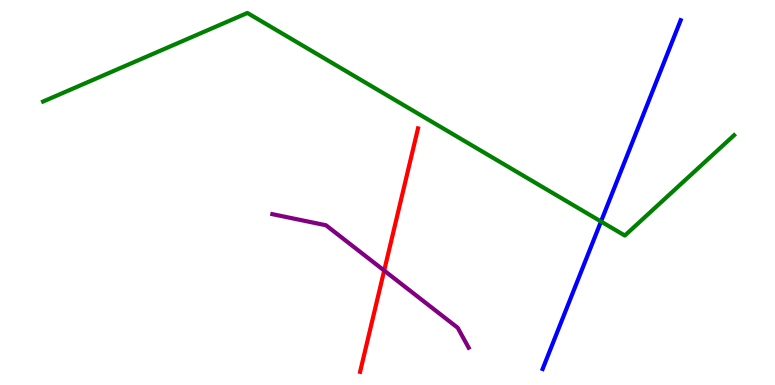[{'lines': ['blue', 'red'], 'intersections': []}, {'lines': ['green', 'red'], 'intersections': []}, {'lines': ['purple', 'red'], 'intersections': [{'x': 4.96, 'y': 2.97}]}, {'lines': ['blue', 'green'], 'intersections': [{'x': 7.75, 'y': 4.25}]}, {'lines': ['blue', 'purple'], 'intersections': []}, {'lines': ['green', 'purple'], 'intersections': []}]